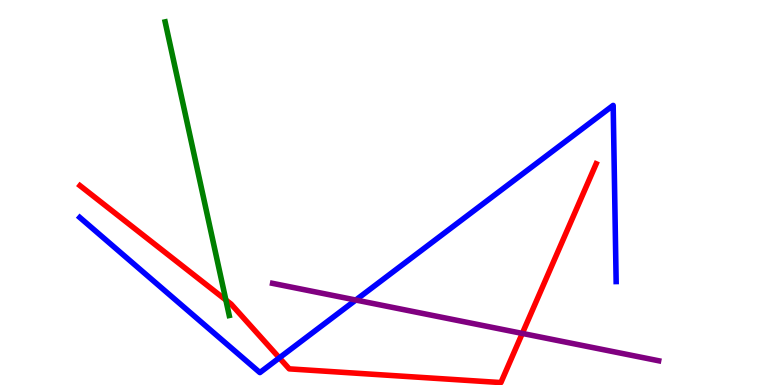[{'lines': ['blue', 'red'], 'intersections': [{'x': 3.6, 'y': 0.705}]}, {'lines': ['green', 'red'], 'intersections': [{'x': 2.91, 'y': 2.21}]}, {'lines': ['purple', 'red'], 'intersections': [{'x': 6.74, 'y': 1.34}]}, {'lines': ['blue', 'green'], 'intersections': []}, {'lines': ['blue', 'purple'], 'intersections': [{'x': 4.59, 'y': 2.21}]}, {'lines': ['green', 'purple'], 'intersections': []}]